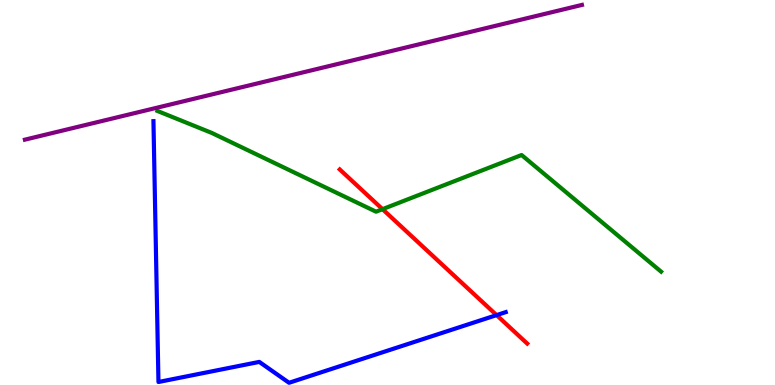[{'lines': ['blue', 'red'], 'intersections': [{'x': 6.41, 'y': 1.82}]}, {'lines': ['green', 'red'], 'intersections': [{'x': 4.94, 'y': 4.57}]}, {'lines': ['purple', 'red'], 'intersections': []}, {'lines': ['blue', 'green'], 'intersections': []}, {'lines': ['blue', 'purple'], 'intersections': []}, {'lines': ['green', 'purple'], 'intersections': []}]